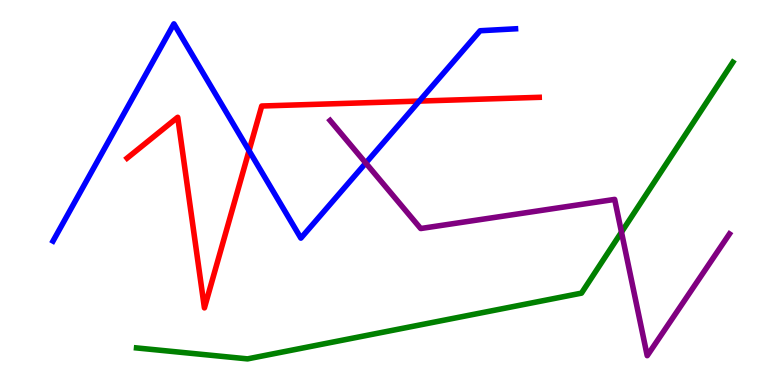[{'lines': ['blue', 'red'], 'intersections': [{'x': 3.21, 'y': 6.09}, {'x': 5.41, 'y': 7.37}]}, {'lines': ['green', 'red'], 'intersections': []}, {'lines': ['purple', 'red'], 'intersections': []}, {'lines': ['blue', 'green'], 'intersections': []}, {'lines': ['blue', 'purple'], 'intersections': [{'x': 4.72, 'y': 5.77}]}, {'lines': ['green', 'purple'], 'intersections': [{'x': 8.02, 'y': 3.97}]}]